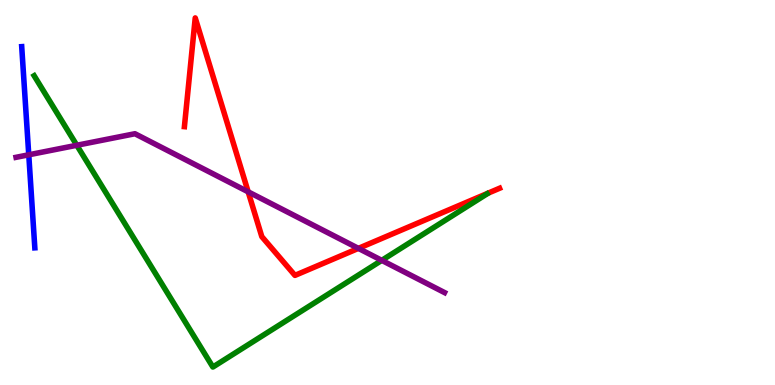[{'lines': ['blue', 'red'], 'intersections': []}, {'lines': ['green', 'red'], 'intersections': []}, {'lines': ['purple', 'red'], 'intersections': [{'x': 3.2, 'y': 5.02}, {'x': 4.62, 'y': 3.55}]}, {'lines': ['blue', 'green'], 'intersections': []}, {'lines': ['blue', 'purple'], 'intersections': [{'x': 0.371, 'y': 5.98}]}, {'lines': ['green', 'purple'], 'intersections': [{'x': 0.991, 'y': 6.23}, {'x': 4.93, 'y': 3.24}]}]